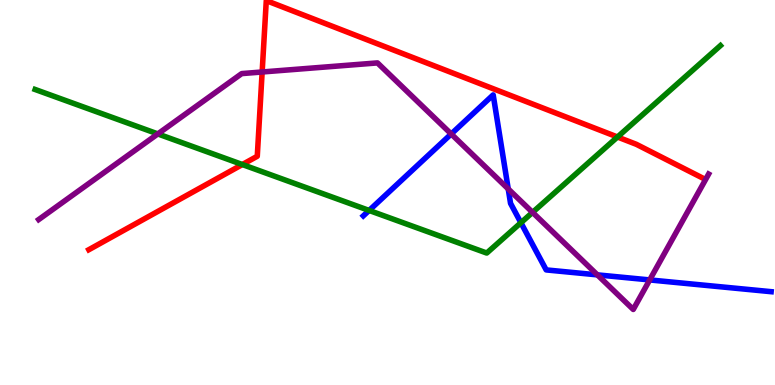[{'lines': ['blue', 'red'], 'intersections': []}, {'lines': ['green', 'red'], 'intersections': [{'x': 3.13, 'y': 5.73}, {'x': 7.97, 'y': 6.44}]}, {'lines': ['purple', 'red'], 'intersections': [{'x': 3.38, 'y': 8.13}]}, {'lines': ['blue', 'green'], 'intersections': [{'x': 4.76, 'y': 4.53}, {'x': 6.72, 'y': 4.22}]}, {'lines': ['blue', 'purple'], 'intersections': [{'x': 5.82, 'y': 6.52}, {'x': 6.56, 'y': 5.09}, {'x': 7.71, 'y': 2.86}, {'x': 8.38, 'y': 2.73}]}, {'lines': ['green', 'purple'], 'intersections': [{'x': 2.04, 'y': 6.52}, {'x': 6.87, 'y': 4.48}]}]